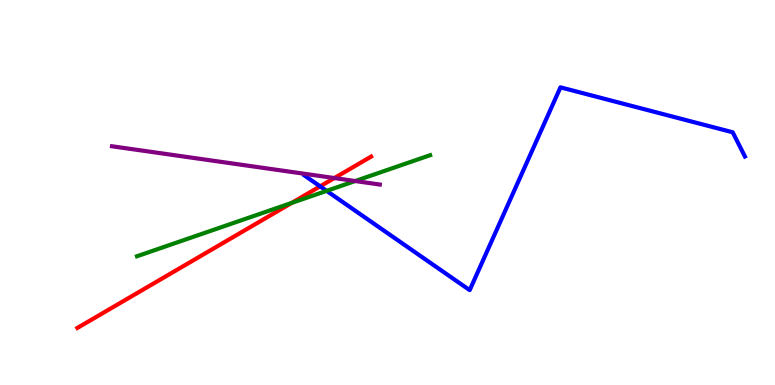[{'lines': ['blue', 'red'], 'intersections': [{'x': 4.13, 'y': 5.16}]}, {'lines': ['green', 'red'], 'intersections': [{'x': 3.76, 'y': 4.73}]}, {'lines': ['purple', 'red'], 'intersections': [{'x': 4.31, 'y': 5.38}]}, {'lines': ['blue', 'green'], 'intersections': [{'x': 4.21, 'y': 5.04}]}, {'lines': ['blue', 'purple'], 'intersections': []}, {'lines': ['green', 'purple'], 'intersections': [{'x': 4.58, 'y': 5.3}]}]